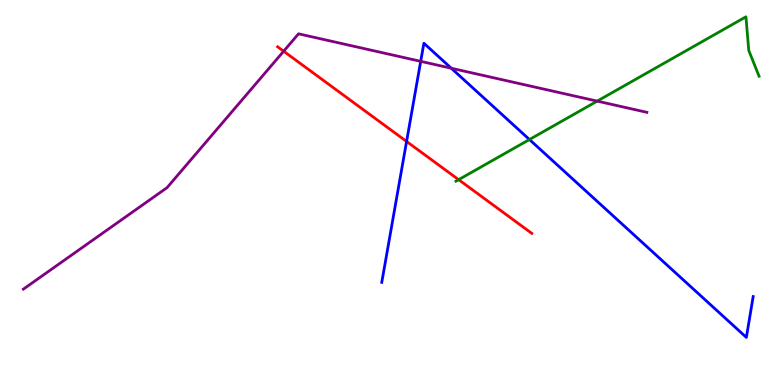[{'lines': ['blue', 'red'], 'intersections': [{'x': 5.25, 'y': 6.33}]}, {'lines': ['green', 'red'], 'intersections': [{'x': 5.92, 'y': 5.33}]}, {'lines': ['purple', 'red'], 'intersections': [{'x': 3.66, 'y': 8.67}]}, {'lines': ['blue', 'green'], 'intersections': [{'x': 6.83, 'y': 6.38}]}, {'lines': ['blue', 'purple'], 'intersections': [{'x': 5.43, 'y': 8.41}, {'x': 5.82, 'y': 8.23}]}, {'lines': ['green', 'purple'], 'intersections': [{'x': 7.71, 'y': 7.37}]}]